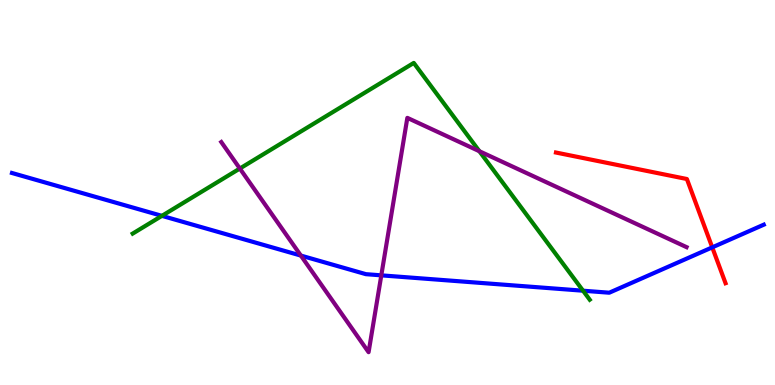[{'lines': ['blue', 'red'], 'intersections': [{'x': 9.19, 'y': 3.57}]}, {'lines': ['green', 'red'], 'intersections': []}, {'lines': ['purple', 'red'], 'intersections': []}, {'lines': ['blue', 'green'], 'intersections': [{'x': 2.09, 'y': 4.39}, {'x': 7.52, 'y': 2.45}]}, {'lines': ['blue', 'purple'], 'intersections': [{'x': 3.88, 'y': 3.36}, {'x': 4.92, 'y': 2.85}]}, {'lines': ['green', 'purple'], 'intersections': [{'x': 3.09, 'y': 5.62}, {'x': 6.19, 'y': 6.07}]}]